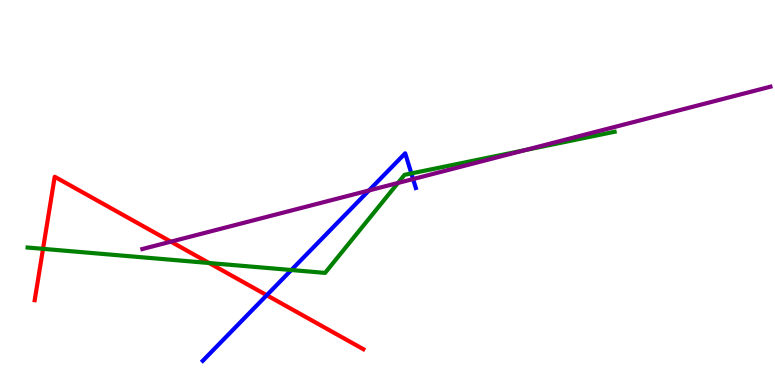[{'lines': ['blue', 'red'], 'intersections': [{'x': 3.44, 'y': 2.33}]}, {'lines': ['green', 'red'], 'intersections': [{'x': 0.555, 'y': 3.54}, {'x': 2.7, 'y': 3.17}]}, {'lines': ['purple', 'red'], 'intersections': [{'x': 2.21, 'y': 3.72}]}, {'lines': ['blue', 'green'], 'intersections': [{'x': 3.76, 'y': 2.99}, {'x': 5.31, 'y': 5.5}]}, {'lines': ['blue', 'purple'], 'intersections': [{'x': 4.76, 'y': 5.05}, {'x': 5.33, 'y': 5.35}]}, {'lines': ['green', 'purple'], 'intersections': [{'x': 5.13, 'y': 5.25}, {'x': 6.78, 'y': 6.1}]}]